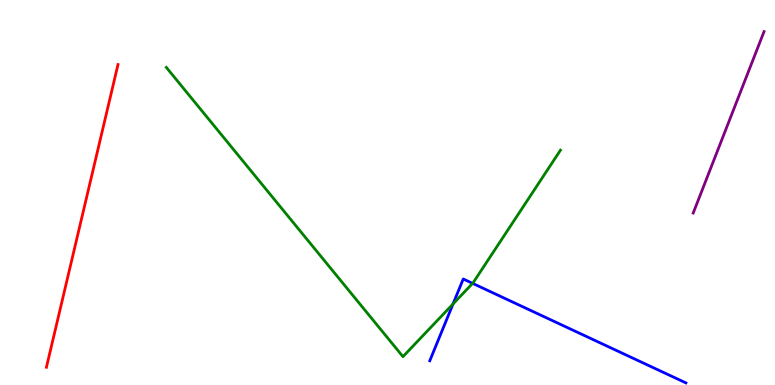[{'lines': ['blue', 'red'], 'intersections': []}, {'lines': ['green', 'red'], 'intersections': []}, {'lines': ['purple', 'red'], 'intersections': []}, {'lines': ['blue', 'green'], 'intersections': [{'x': 5.85, 'y': 2.11}, {'x': 6.1, 'y': 2.64}]}, {'lines': ['blue', 'purple'], 'intersections': []}, {'lines': ['green', 'purple'], 'intersections': []}]